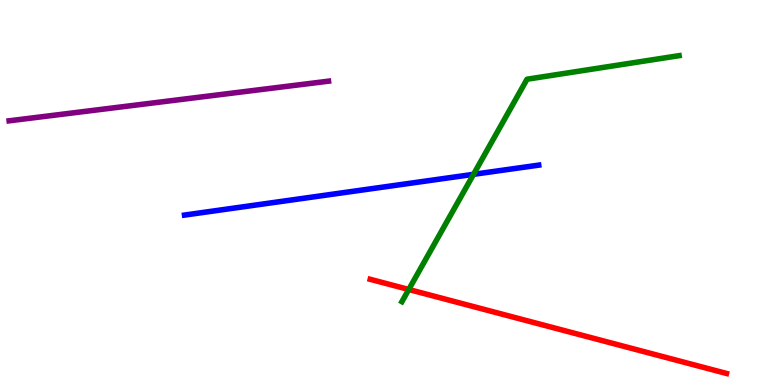[{'lines': ['blue', 'red'], 'intersections': []}, {'lines': ['green', 'red'], 'intersections': [{'x': 5.27, 'y': 2.48}]}, {'lines': ['purple', 'red'], 'intersections': []}, {'lines': ['blue', 'green'], 'intersections': [{'x': 6.11, 'y': 5.47}]}, {'lines': ['blue', 'purple'], 'intersections': []}, {'lines': ['green', 'purple'], 'intersections': []}]